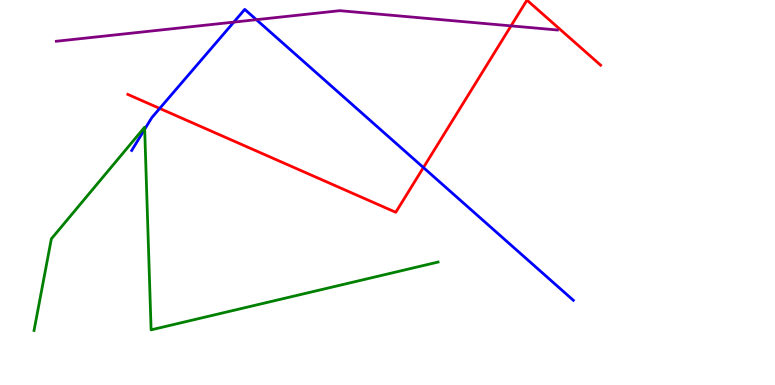[{'lines': ['blue', 'red'], 'intersections': [{'x': 2.06, 'y': 7.18}, {'x': 5.46, 'y': 5.65}]}, {'lines': ['green', 'red'], 'intersections': []}, {'lines': ['purple', 'red'], 'intersections': [{'x': 6.59, 'y': 9.33}]}, {'lines': ['blue', 'green'], 'intersections': [{'x': 1.87, 'y': 6.64}]}, {'lines': ['blue', 'purple'], 'intersections': [{'x': 3.02, 'y': 9.43}, {'x': 3.31, 'y': 9.49}]}, {'lines': ['green', 'purple'], 'intersections': []}]